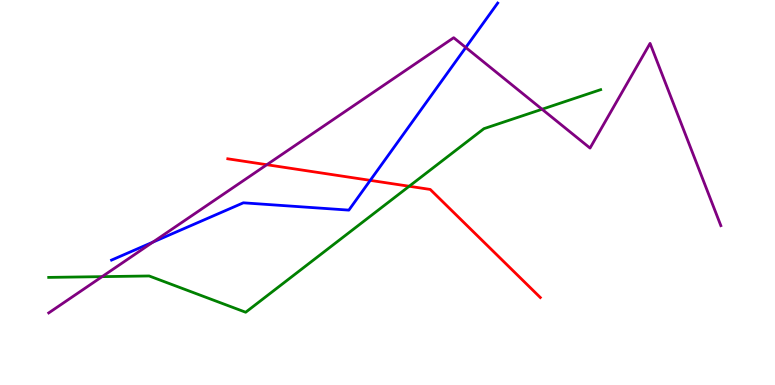[{'lines': ['blue', 'red'], 'intersections': [{'x': 4.78, 'y': 5.32}]}, {'lines': ['green', 'red'], 'intersections': [{'x': 5.28, 'y': 5.16}]}, {'lines': ['purple', 'red'], 'intersections': [{'x': 3.44, 'y': 5.72}]}, {'lines': ['blue', 'green'], 'intersections': []}, {'lines': ['blue', 'purple'], 'intersections': [{'x': 1.97, 'y': 3.71}, {'x': 6.01, 'y': 8.77}]}, {'lines': ['green', 'purple'], 'intersections': [{'x': 1.32, 'y': 2.81}, {'x': 6.99, 'y': 7.16}]}]